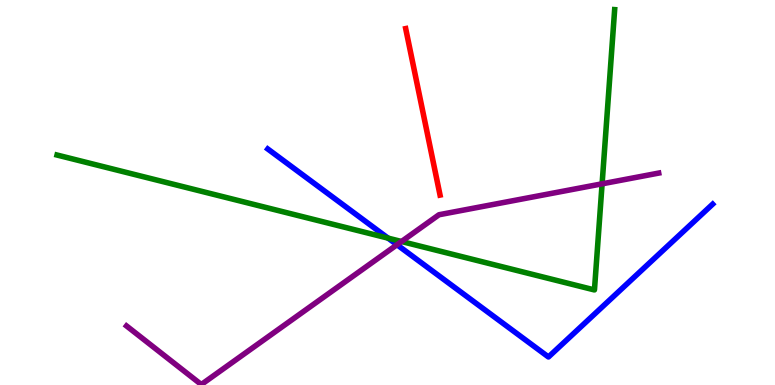[{'lines': ['blue', 'red'], 'intersections': []}, {'lines': ['green', 'red'], 'intersections': []}, {'lines': ['purple', 'red'], 'intersections': []}, {'lines': ['blue', 'green'], 'intersections': [{'x': 5.01, 'y': 3.81}]}, {'lines': ['blue', 'purple'], 'intersections': [{'x': 5.12, 'y': 3.64}]}, {'lines': ['green', 'purple'], 'intersections': [{'x': 5.18, 'y': 3.73}, {'x': 7.77, 'y': 5.23}]}]